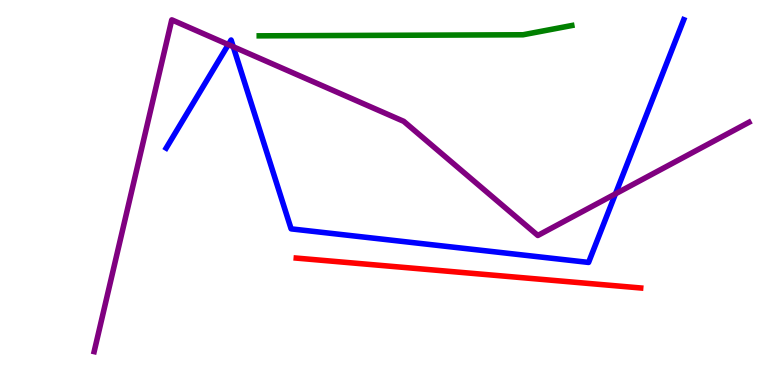[{'lines': ['blue', 'red'], 'intersections': []}, {'lines': ['green', 'red'], 'intersections': []}, {'lines': ['purple', 'red'], 'intersections': []}, {'lines': ['blue', 'green'], 'intersections': []}, {'lines': ['blue', 'purple'], 'intersections': [{'x': 2.95, 'y': 8.84}, {'x': 3.01, 'y': 8.79}, {'x': 7.94, 'y': 4.97}]}, {'lines': ['green', 'purple'], 'intersections': []}]